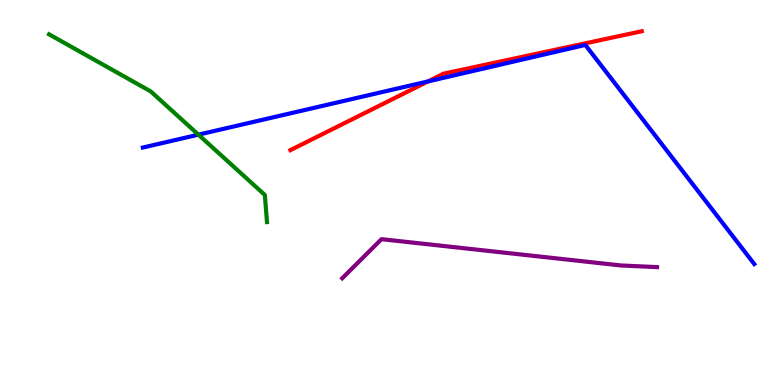[{'lines': ['blue', 'red'], 'intersections': [{'x': 5.52, 'y': 7.89}]}, {'lines': ['green', 'red'], 'intersections': []}, {'lines': ['purple', 'red'], 'intersections': []}, {'lines': ['blue', 'green'], 'intersections': [{'x': 2.56, 'y': 6.5}]}, {'lines': ['blue', 'purple'], 'intersections': []}, {'lines': ['green', 'purple'], 'intersections': []}]